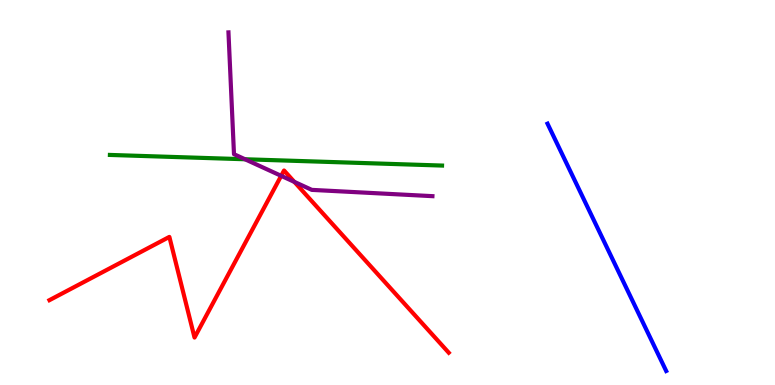[{'lines': ['blue', 'red'], 'intersections': []}, {'lines': ['green', 'red'], 'intersections': []}, {'lines': ['purple', 'red'], 'intersections': [{'x': 3.63, 'y': 5.43}, {'x': 3.8, 'y': 5.28}]}, {'lines': ['blue', 'green'], 'intersections': []}, {'lines': ['blue', 'purple'], 'intersections': []}, {'lines': ['green', 'purple'], 'intersections': [{'x': 3.16, 'y': 5.86}]}]